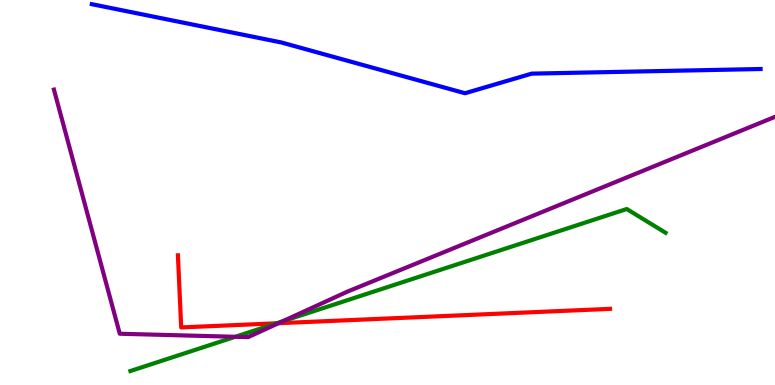[{'lines': ['blue', 'red'], 'intersections': []}, {'lines': ['green', 'red'], 'intersections': [{'x': 3.57, 'y': 1.6}]}, {'lines': ['purple', 'red'], 'intersections': [{'x': 3.59, 'y': 1.6}]}, {'lines': ['blue', 'green'], 'intersections': []}, {'lines': ['blue', 'purple'], 'intersections': []}, {'lines': ['green', 'purple'], 'intersections': [{'x': 3.04, 'y': 1.25}, {'x': 3.65, 'y': 1.65}]}]